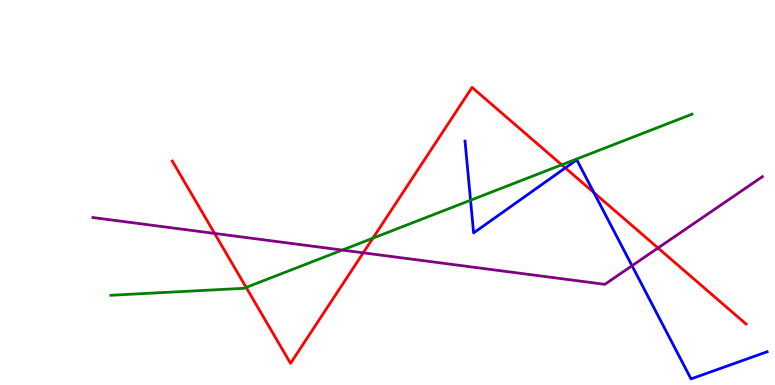[{'lines': ['blue', 'red'], 'intersections': [{'x': 7.29, 'y': 5.64}, {'x': 7.66, 'y': 5.0}]}, {'lines': ['green', 'red'], 'intersections': [{'x': 3.18, 'y': 2.53}, {'x': 4.81, 'y': 3.81}, {'x': 7.25, 'y': 5.72}]}, {'lines': ['purple', 'red'], 'intersections': [{'x': 2.77, 'y': 3.94}, {'x': 4.69, 'y': 3.43}, {'x': 8.49, 'y': 3.56}]}, {'lines': ['blue', 'green'], 'intersections': [{'x': 6.07, 'y': 4.8}]}, {'lines': ['blue', 'purple'], 'intersections': [{'x': 8.16, 'y': 3.1}]}, {'lines': ['green', 'purple'], 'intersections': [{'x': 4.42, 'y': 3.5}]}]